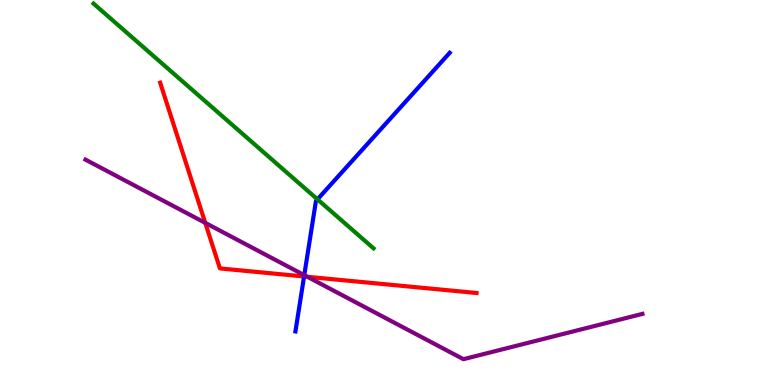[{'lines': ['blue', 'red'], 'intersections': [{'x': 3.92, 'y': 2.82}]}, {'lines': ['green', 'red'], 'intersections': []}, {'lines': ['purple', 'red'], 'intersections': [{'x': 2.65, 'y': 4.21}, {'x': 3.97, 'y': 2.81}]}, {'lines': ['blue', 'green'], 'intersections': [{'x': 4.1, 'y': 4.82}]}, {'lines': ['blue', 'purple'], 'intersections': [{'x': 3.93, 'y': 2.85}]}, {'lines': ['green', 'purple'], 'intersections': []}]